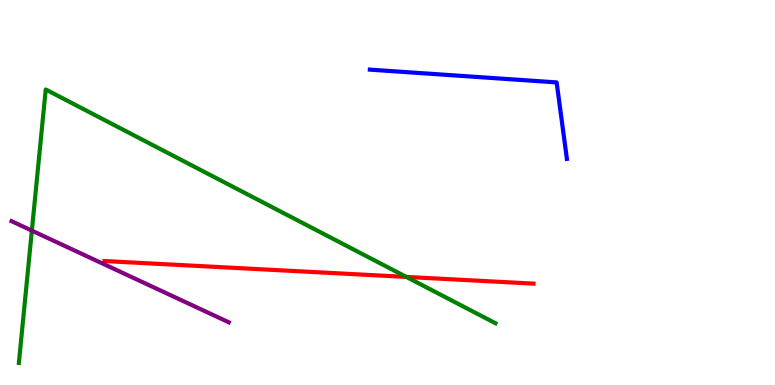[{'lines': ['blue', 'red'], 'intersections': []}, {'lines': ['green', 'red'], 'intersections': [{'x': 5.24, 'y': 2.81}]}, {'lines': ['purple', 'red'], 'intersections': []}, {'lines': ['blue', 'green'], 'intersections': []}, {'lines': ['blue', 'purple'], 'intersections': []}, {'lines': ['green', 'purple'], 'intersections': [{'x': 0.411, 'y': 4.01}]}]